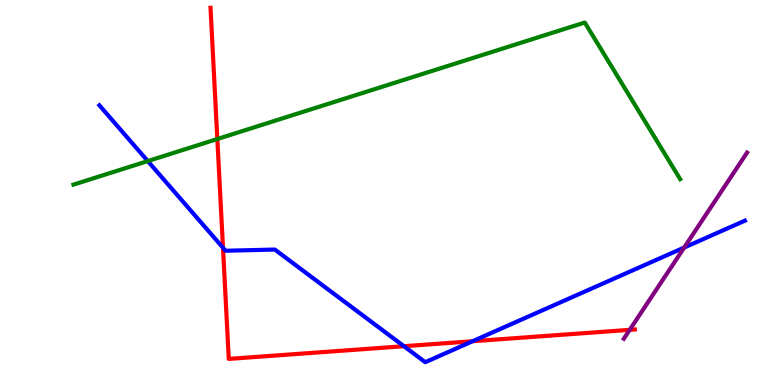[{'lines': ['blue', 'red'], 'intersections': [{'x': 2.88, 'y': 3.57}, {'x': 5.21, 'y': 1.01}, {'x': 6.1, 'y': 1.14}]}, {'lines': ['green', 'red'], 'intersections': [{'x': 2.8, 'y': 6.39}]}, {'lines': ['purple', 'red'], 'intersections': [{'x': 8.13, 'y': 1.43}]}, {'lines': ['blue', 'green'], 'intersections': [{'x': 1.91, 'y': 5.82}]}, {'lines': ['blue', 'purple'], 'intersections': [{'x': 8.83, 'y': 3.57}]}, {'lines': ['green', 'purple'], 'intersections': []}]